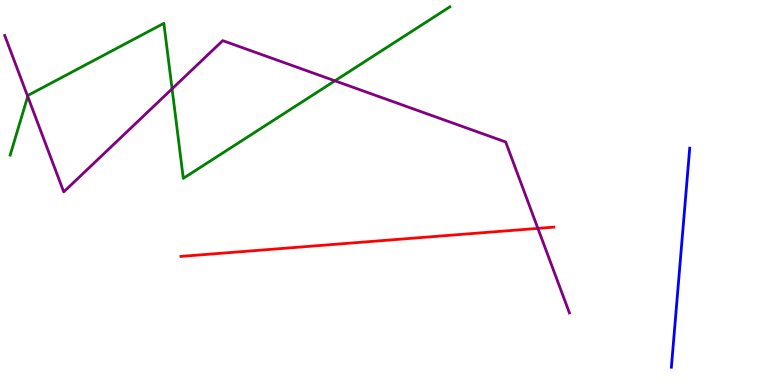[{'lines': ['blue', 'red'], 'intersections': []}, {'lines': ['green', 'red'], 'intersections': []}, {'lines': ['purple', 'red'], 'intersections': [{'x': 6.94, 'y': 4.07}]}, {'lines': ['blue', 'green'], 'intersections': []}, {'lines': ['blue', 'purple'], 'intersections': []}, {'lines': ['green', 'purple'], 'intersections': [{'x': 0.358, 'y': 7.5}, {'x': 2.22, 'y': 7.69}, {'x': 4.32, 'y': 7.9}]}]